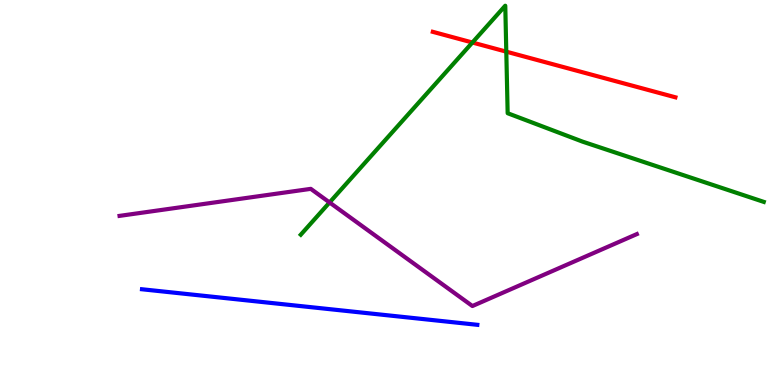[{'lines': ['blue', 'red'], 'intersections': []}, {'lines': ['green', 'red'], 'intersections': [{'x': 6.1, 'y': 8.9}, {'x': 6.53, 'y': 8.66}]}, {'lines': ['purple', 'red'], 'intersections': []}, {'lines': ['blue', 'green'], 'intersections': []}, {'lines': ['blue', 'purple'], 'intersections': []}, {'lines': ['green', 'purple'], 'intersections': [{'x': 4.25, 'y': 4.74}]}]